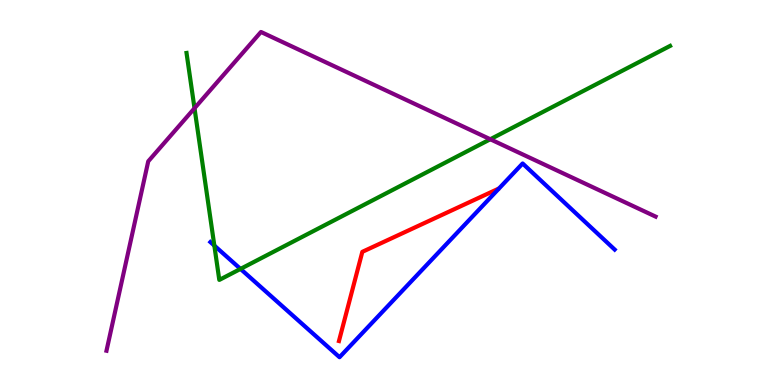[{'lines': ['blue', 'red'], 'intersections': []}, {'lines': ['green', 'red'], 'intersections': []}, {'lines': ['purple', 'red'], 'intersections': []}, {'lines': ['blue', 'green'], 'intersections': [{'x': 2.77, 'y': 3.62}, {'x': 3.1, 'y': 3.02}]}, {'lines': ['blue', 'purple'], 'intersections': []}, {'lines': ['green', 'purple'], 'intersections': [{'x': 2.51, 'y': 7.19}, {'x': 6.33, 'y': 6.38}]}]